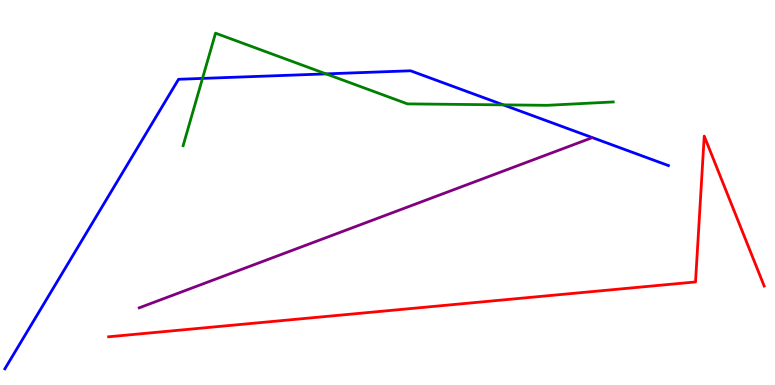[{'lines': ['blue', 'red'], 'intersections': []}, {'lines': ['green', 'red'], 'intersections': []}, {'lines': ['purple', 'red'], 'intersections': []}, {'lines': ['blue', 'green'], 'intersections': [{'x': 2.61, 'y': 7.96}, {'x': 4.21, 'y': 8.08}, {'x': 6.49, 'y': 7.28}]}, {'lines': ['blue', 'purple'], 'intersections': []}, {'lines': ['green', 'purple'], 'intersections': []}]